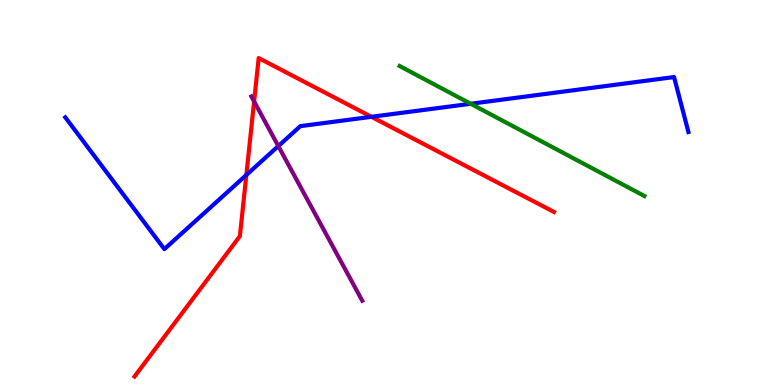[{'lines': ['blue', 'red'], 'intersections': [{'x': 3.18, 'y': 5.46}, {'x': 4.79, 'y': 6.97}]}, {'lines': ['green', 'red'], 'intersections': []}, {'lines': ['purple', 'red'], 'intersections': [{'x': 3.28, 'y': 7.36}]}, {'lines': ['blue', 'green'], 'intersections': [{'x': 6.07, 'y': 7.3}]}, {'lines': ['blue', 'purple'], 'intersections': [{'x': 3.59, 'y': 6.21}]}, {'lines': ['green', 'purple'], 'intersections': []}]